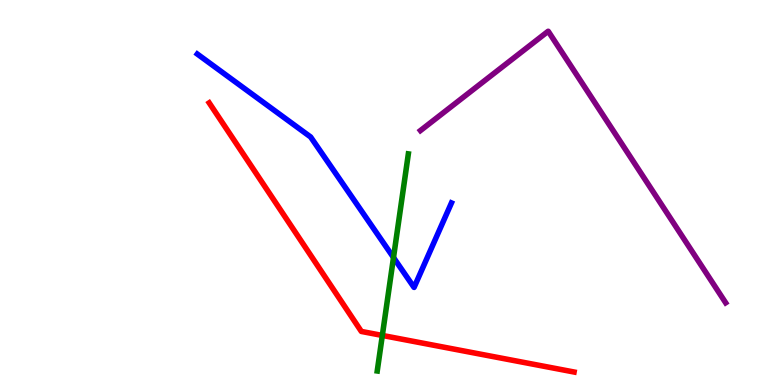[{'lines': ['blue', 'red'], 'intersections': []}, {'lines': ['green', 'red'], 'intersections': [{'x': 4.93, 'y': 1.29}]}, {'lines': ['purple', 'red'], 'intersections': []}, {'lines': ['blue', 'green'], 'intersections': [{'x': 5.08, 'y': 3.31}]}, {'lines': ['blue', 'purple'], 'intersections': []}, {'lines': ['green', 'purple'], 'intersections': []}]